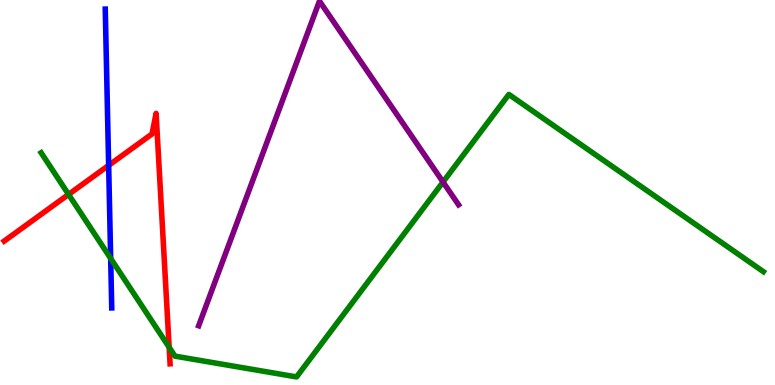[{'lines': ['blue', 'red'], 'intersections': [{'x': 1.4, 'y': 5.7}]}, {'lines': ['green', 'red'], 'intersections': [{'x': 0.885, 'y': 4.95}, {'x': 2.18, 'y': 0.979}]}, {'lines': ['purple', 'red'], 'intersections': []}, {'lines': ['blue', 'green'], 'intersections': [{'x': 1.43, 'y': 3.29}]}, {'lines': ['blue', 'purple'], 'intersections': []}, {'lines': ['green', 'purple'], 'intersections': [{'x': 5.72, 'y': 5.27}]}]